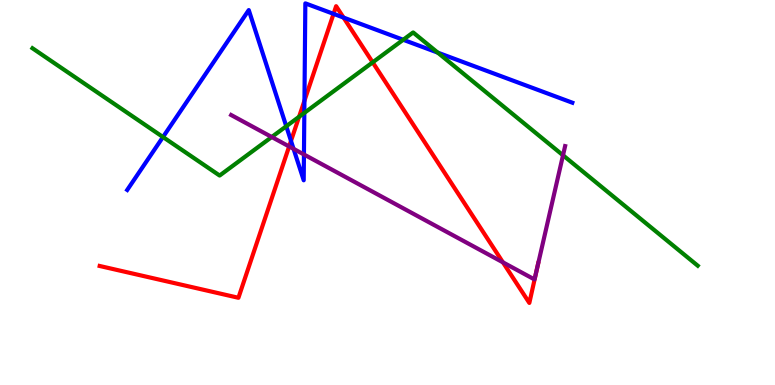[{'lines': ['blue', 'red'], 'intersections': [{'x': 3.75, 'y': 6.34}, {'x': 3.93, 'y': 7.38}, {'x': 4.3, 'y': 9.64}, {'x': 4.43, 'y': 9.54}]}, {'lines': ['green', 'red'], 'intersections': [{'x': 3.86, 'y': 6.97}, {'x': 4.81, 'y': 8.38}]}, {'lines': ['purple', 'red'], 'intersections': [{'x': 3.73, 'y': 6.2}, {'x': 6.49, 'y': 3.19}, {'x': 6.93, 'y': 3.0}]}, {'lines': ['blue', 'green'], 'intersections': [{'x': 2.1, 'y': 6.44}, {'x': 3.69, 'y': 6.72}, {'x': 3.93, 'y': 7.07}, {'x': 5.2, 'y': 8.97}, {'x': 5.65, 'y': 8.63}]}, {'lines': ['blue', 'purple'], 'intersections': [{'x': 3.79, 'y': 6.13}, {'x': 3.92, 'y': 5.99}]}, {'lines': ['green', 'purple'], 'intersections': [{'x': 3.51, 'y': 6.44}, {'x': 7.26, 'y': 5.97}]}]